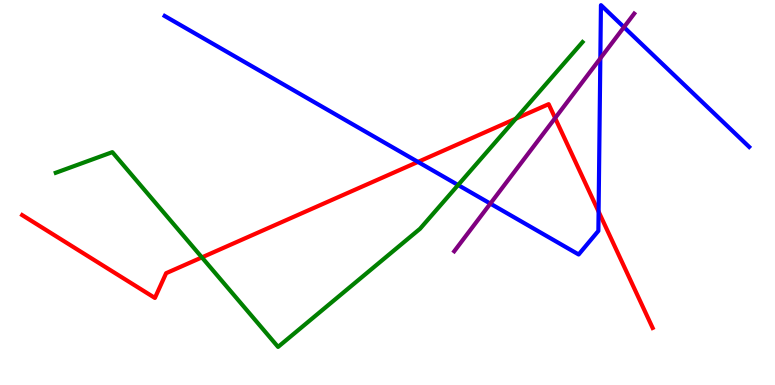[{'lines': ['blue', 'red'], 'intersections': [{'x': 5.39, 'y': 5.79}, {'x': 7.72, 'y': 4.5}]}, {'lines': ['green', 'red'], 'intersections': [{'x': 2.61, 'y': 3.31}, {'x': 6.66, 'y': 6.92}]}, {'lines': ['purple', 'red'], 'intersections': [{'x': 7.16, 'y': 6.93}]}, {'lines': ['blue', 'green'], 'intersections': [{'x': 5.91, 'y': 5.19}]}, {'lines': ['blue', 'purple'], 'intersections': [{'x': 6.33, 'y': 4.71}, {'x': 7.75, 'y': 8.48}, {'x': 8.05, 'y': 9.29}]}, {'lines': ['green', 'purple'], 'intersections': []}]